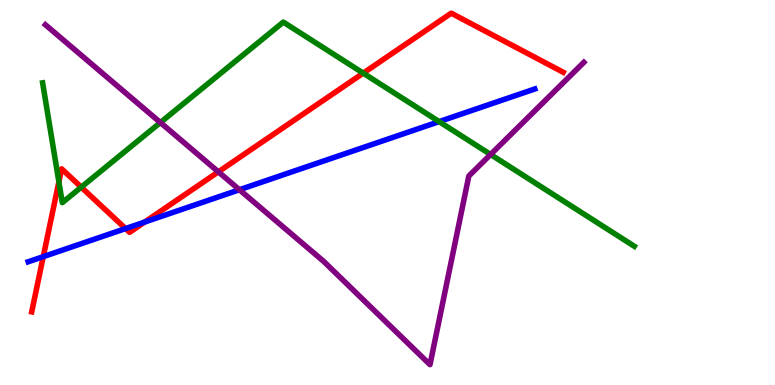[{'lines': ['blue', 'red'], 'intersections': [{'x': 0.558, 'y': 3.33}, {'x': 1.62, 'y': 4.06}, {'x': 1.87, 'y': 4.23}]}, {'lines': ['green', 'red'], 'intersections': [{'x': 0.76, 'y': 5.28}, {'x': 1.05, 'y': 5.14}, {'x': 4.69, 'y': 8.1}]}, {'lines': ['purple', 'red'], 'intersections': [{'x': 2.82, 'y': 5.54}]}, {'lines': ['blue', 'green'], 'intersections': [{'x': 5.67, 'y': 6.84}]}, {'lines': ['blue', 'purple'], 'intersections': [{'x': 3.09, 'y': 5.07}]}, {'lines': ['green', 'purple'], 'intersections': [{'x': 2.07, 'y': 6.82}, {'x': 6.33, 'y': 5.99}]}]